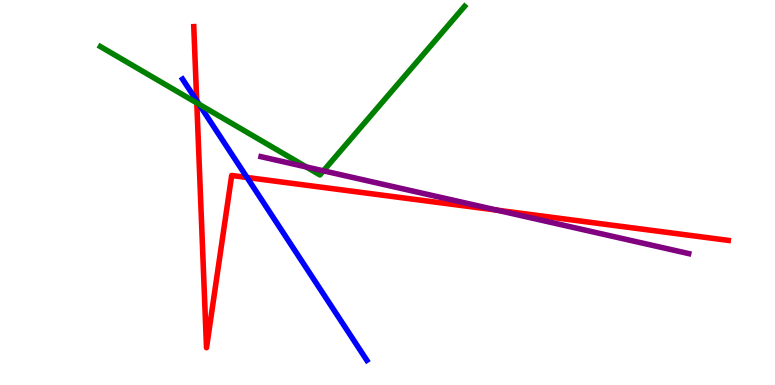[{'lines': ['blue', 'red'], 'intersections': [{'x': 2.54, 'y': 7.38}, {'x': 3.19, 'y': 5.39}]}, {'lines': ['green', 'red'], 'intersections': [{'x': 2.54, 'y': 7.33}]}, {'lines': ['purple', 'red'], 'intersections': [{'x': 6.41, 'y': 4.54}]}, {'lines': ['blue', 'green'], 'intersections': [{'x': 2.57, 'y': 7.29}]}, {'lines': ['blue', 'purple'], 'intersections': []}, {'lines': ['green', 'purple'], 'intersections': [{'x': 3.95, 'y': 5.66}, {'x': 4.17, 'y': 5.56}]}]